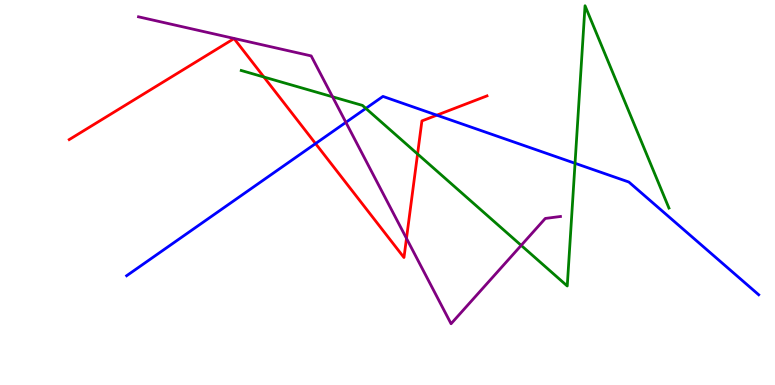[{'lines': ['blue', 'red'], 'intersections': [{'x': 4.07, 'y': 6.27}, {'x': 5.64, 'y': 7.01}]}, {'lines': ['green', 'red'], 'intersections': [{'x': 3.41, 'y': 8.0}, {'x': 5.39, 'y': 6.0}]}, {'lines': ['purple', 'red'], 'intersections': [{'x': 5.24, 'y': 3.81}]}, {'lines': ['blue', 'green'], 'intersections': [{'x': 4.72, 'y': 7.18}, {'x': 7.42, 'y': 5.76}]}, {'lines': ['blue', 'purple'], 'intersections': [{'x': 4.46, 'y': 6.82}]}, {'lines': ['green', 'purple'], 'intersections': [{'x': 4.29, 'y': 7.49}, {'x': 6.73, 'y': 3.63}]}]